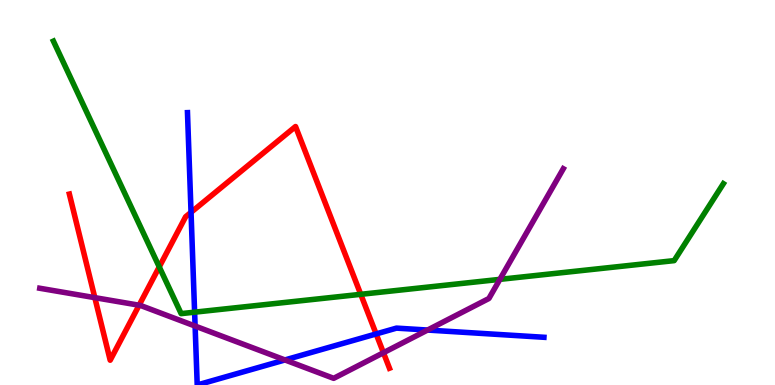[{'lines': ['blue', 'red'], 'intersections': [{'x': 2.47, 'y': 4.49}, {'x': 4.85, 'y': 1.33}]}, {'lines': ['green', 'red'], 'intersections': [{'x': 2.05, 'y': 3.07}, {'x': 4.65, 'y': 2.36}]}, {'lines': ['purple', 'red'], 'intersections': [{'x': 1.22, 'y': 2.27}, {'x': 1.79, 'y': 2.07}, {'x': 4.95, 'y': 0.838}]}, {'lines': ['blue', 'green'], 'intersections': [{'x': 2.51, 'y': 1.89}]}, {'lines': ['blue', 'purple'], 'intersections': [{'x': 2.52, 'y': 1.53}, {'x': 3.68, 'y': 0.651}, {'x': 5.52, 'y': 1.43}]}, {'lines': ['green', 'purple'], 'intersections': [{'x': 6.45, 'y': 2.74}]}]